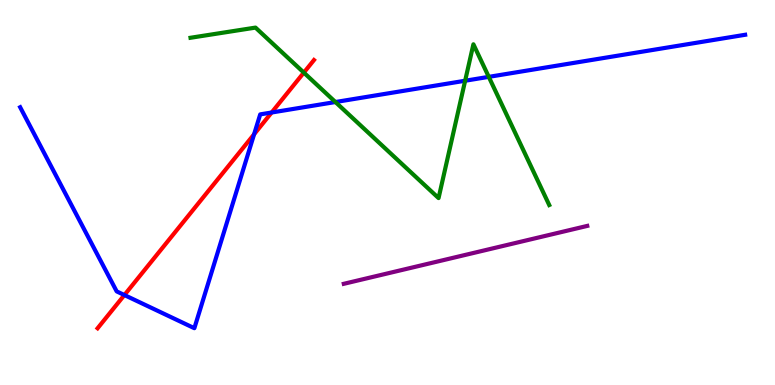[{'lines': ['blue', 'red'], 'intersections': [{'x': 1.61, 'y': 2.34}, {'x': 3.28, 'y': 6.51}, {'x': 3.51, 'y': 7.08}]}, {'lines': ['green', 'red'], 'intersections': [{'x': 3.92, 'y': 8.11}]}, {'lines': ['purple', 'red'], 'intersections': []}, {'lines': ['blue', 'green'], 'intersections': [{'x': 4.33, 'y': 7.35}, {'x': 6.0, 'y': 7.9}, {'x': 6.31, 'y': 8.0}]}, {'lines': ['blue', 'purple'], 'intersections': []}, {'lines': ['green', 'purple'], 'intersections': []}]